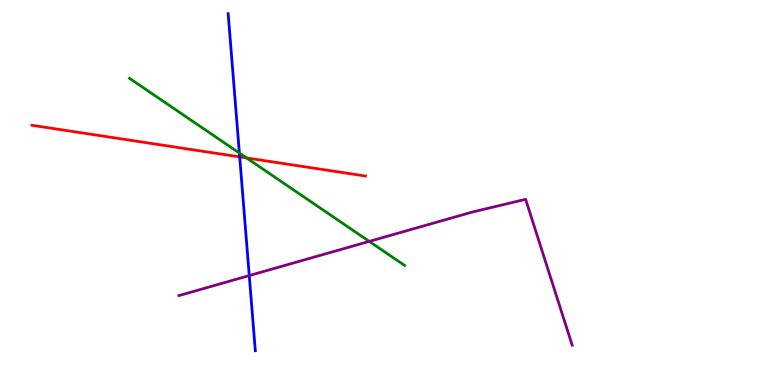[{'lines': ['blue', 'red'], 'intersections': [{'x': 3.09, 'y': 5.92}]}, {'lines': ['green', 'red'], 'intersections': [{'x': 3.18, 'y': 5.9}]}, {'lines': ['purple', 'red'], 'intersections': []}, {'lines': ['blue', 'green'], 'intersections': [{'x': 3.09, 'y': 6.02}]}, {'lines': ['blue', 'purple'], 'intersections': [{'x': 3.22, 'y': 2.84}]}, {'lines': ['green', 'purple'], 'intersections': [{'x': 4.76, 'y': 3.73}]}]